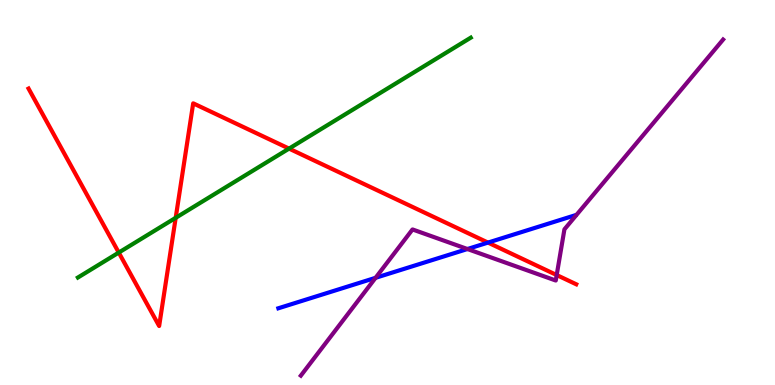[{'lines': ['blue', 'red'], 'intersections': [{'x': 6.3, 'y': 3.7}]}, {'lines': ['green', 'red'], 'intersections': [{'x': 1.53, 'y': 3.44}, {'x': 2.27, 'y': 4.34}, {'x': 3.73, 'y': 6.14}]}, {'lines': ['purple', 'red'], 'intersections': [{'x': 7.18, 'y': 2.86}]}, {'lines': ['blue', 'green'], 'intersections': []}, {'lines': ['blue', 'purple'], 'intersections': [{'x': 4.85, 'y': 2.78}, {'x': 6.03, 'y': 3.53}]}, {'lines': ['green', 'purple'], 'intersections': []}]